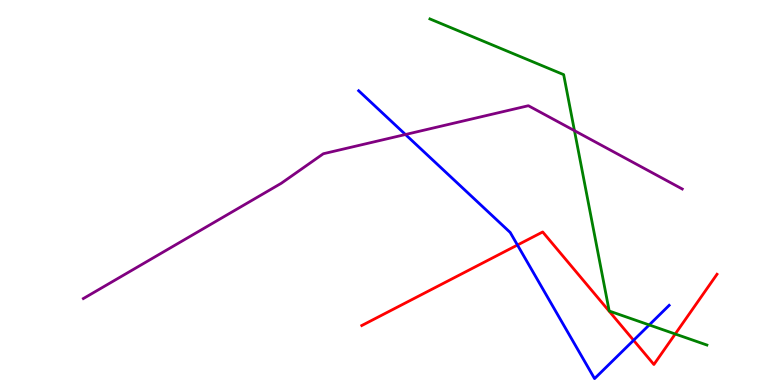[{'lines': ['blue', 'red'], 'intersections': [{'x': 6.68, 'y': 3.64}, {'x': 8.18, 'y': 1.16}]}, {'lines': ['green', 'red'], 'intersections': [{'x': 8.71, 'y': 1.32}]}, {'lines': ['purple', 'red'], 'intersections': []}, {'lines': ['blue', 'green'], 'intersections': [{'x': 8.38, 'y': 1.56}]}, {'lines': ['blue', 'purple'], 'intersections': [{'x': 5.23, 'y': 6.51}]}, {'lines': ['green', 'purple'], 'intersections': [{'x': 7.41, 'y': 6.61}]}]